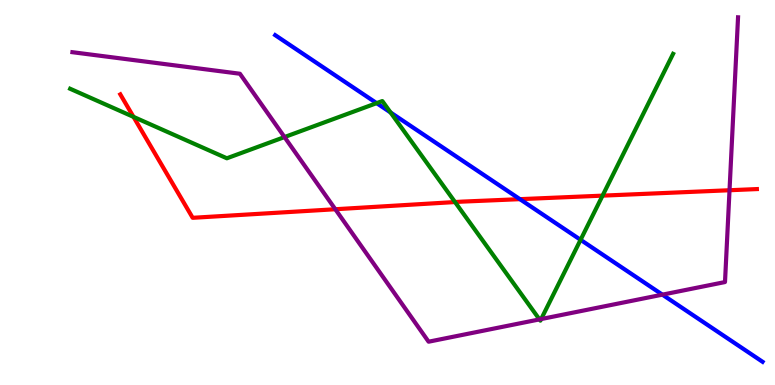[{'lines': ['blue', 'red'], 'intersections': [{'x': 6.71, 'y': 4.83}]}, {'lines': ['green', 'red'], 'intersections': [{'x': 1.72, 'y': 6.96}, {'x': 5.87, 'y': 4.75}, {'x': 7.77, 'y': 4.92}]}, {'lines': ['purple', 'red'], 'intersections': [{'x': 4.33, 'y': 4.57}, {'x': 9.41, 'y': 5.06}]}, {'lines': ['blue', 'green'], 'intersections': [{'x': 4.86, 'y': 7.32}, {'x': 5.04, 'y': 7.08}, {'x': 7.49, 'y': 3.77}]}, {'lines': ['blue', 'purple'], 'intersections': [{'x': 8.55, 'y': 2.35}]}, {'lines': ['green', 'purple'], 'intersections': [{'x': 3.67, 'y': 6.44}, {'x': 6.96, 'y': 1.7}, {'x': 6.98, 'y': 1.71}]}]